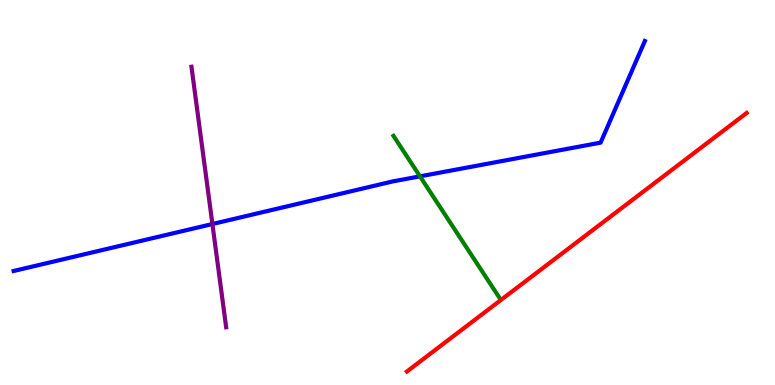[{'lines': ['blue', 'red'], 'intersections': []}, {'lines': ['green', 'red'], 'intersections': []}, {'lines': ['purple', 'red'], 'intersections': []}, {'lines': ['blue', 'green'], 'intersections': [{'x': 5.42, 'y': 5.42}]}, {'lines': ['blue', 'purple'], 'intersections': [{'x': 2.74, 'y': 4.18}]}, {'lines': ['green', 'purple'], 'intersections': []}]